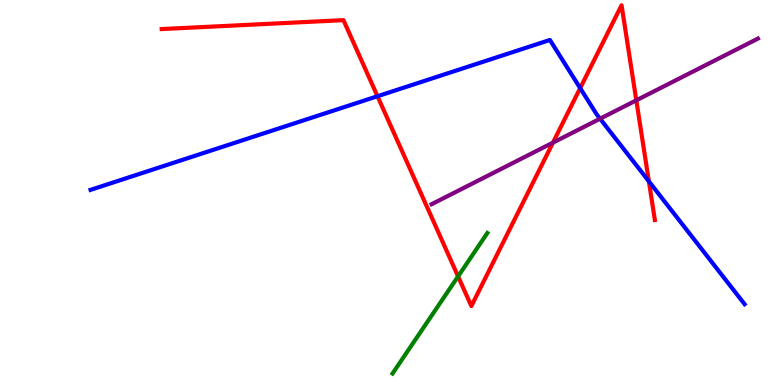[{'lines': ['blue', 'red'], 'intersections': [{'x': 4.87, 'y': 7.5}, {'x': 7.49, 'y': 7.71}, {'x': 8.37, 'y': 5.29}]}, {'lines': ['green', 'red'], 'intersections': [{'x': 5.91, 'y': 2.82}]}, {'lines': ['purple', 'red'], 'intersections': [{'x': 7.13, 'y': 6.3}, {'x': 8.21, 'y': 7.39}]}, {'lines': ['blue', 'green'], 'intersections': []}, {'lines': ['blue', 'purple'], 'intersections': [{'x': 7.74, 'y': 6.92}]}, {'lines': ['green', 'purple'], 'intersections': []}]